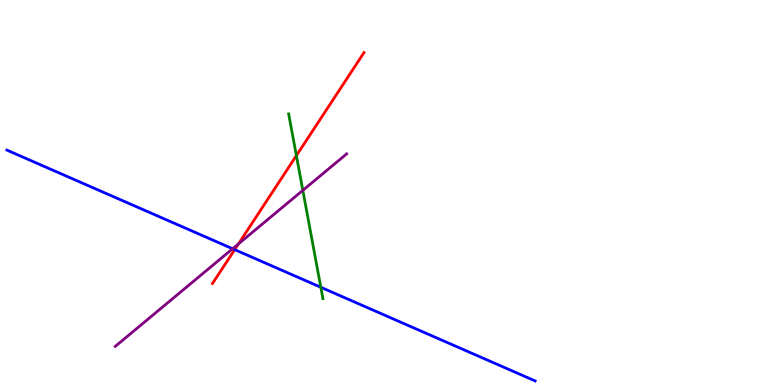[{'lines': ['blue', 'red'], 'intersections': [{'x': 3.03, 'y': 3.52}]}, {'lines': ['green', 'red'], 'intersections': [{'x': 3.82, 'y': 5.96}]}, {'lines': ['purple', 'red'], 'intersections': [{'x': 3.08, 'y': 3.67}]}, {'lines': ['blue', 'green'], 'intersections': [{'x': 4.14, 'y': 2.54}]}, {'lines': ['blue', 'purple'], 'intersections': [{'x': 3.0, 'y': 3.54}]}, {'lines': ['green', 'purple'], 'intersections': [{'x': 3.91, 'y': 5.06}]}]